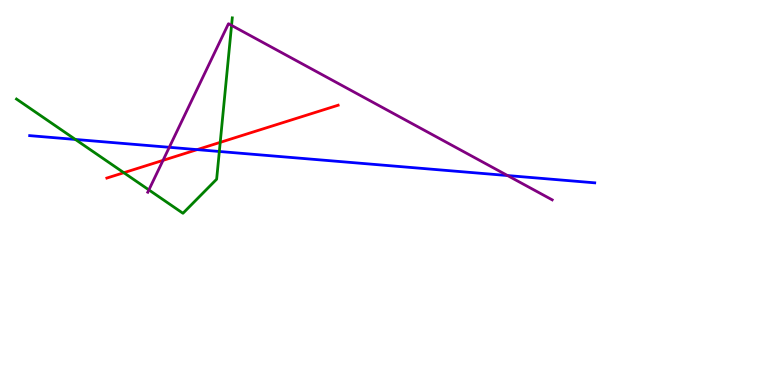[{'lines': ['blue', 'red'], 'intersections': [{'x': 2.54, 'y': 6.11}]}, {'lines': ['green', 'red'], 'intersections': [{'x': 1.6, 'y': 5.51}, {'x': 2.84, 'y': 6.3}]}, {'lines': ['purple', 'red'], 'intersections': [{'x': 2.1, 'y': 5.83}]}, {'lines': ['blue', 'green'], 'intersections': [{'x': 0.973, 'y': 6.38}, {'x': 2.83, 'y': 6.07}]}, {'lines': ['blue', 'purple'], 'intersections': [{'x': 2.18, 'y': 6.17}, {'x': 6.55, 'y': 5.44}]}, {'lines': ['green', 'purple'], 'intersections': [{'x': 1.92, 'y': 5.07}, {'x': 2.99, 'y': 9.34}]}]